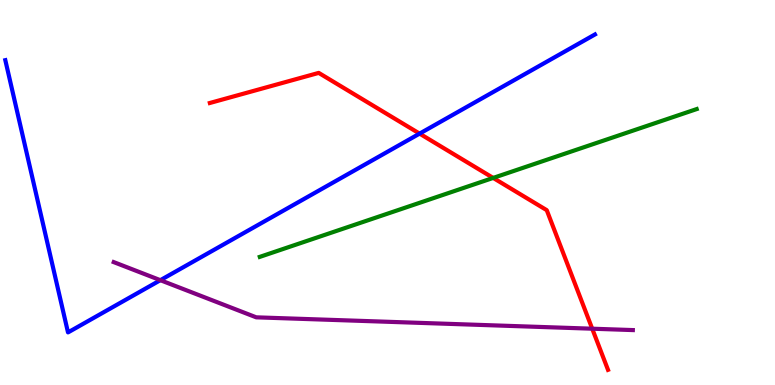[{'lines': ['blue', 'red'], 'intersections': [{'x': 5.41, 'y': 6.53}]}, {'lines': ['green', 'red'], 'intersections': [{'x': 6.36, 'y': 5.38}]}, {'lines': ['purple', 'red'], 'intersections': [{'x': 7.64, 'y': 1.46}]}, {'lines': ['blue', 'green'], 'intersections': []}, {'lines': ['blue', 'purple'], 'intersections': [{'x': 2.07, 'y': 2.72}]}, {'lines': ['green', 'purple'], 'intersections': []}]